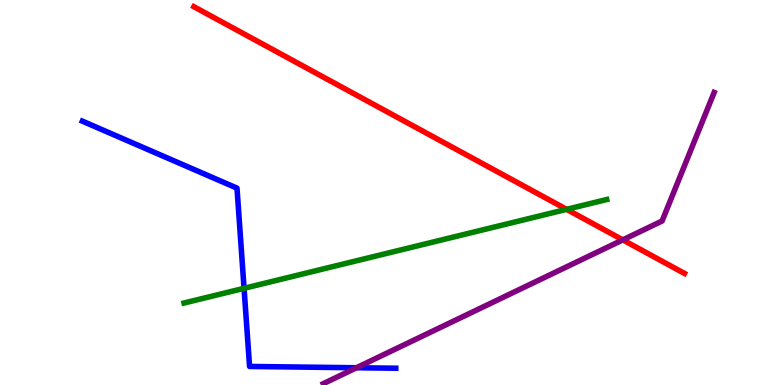[{'lines': ['blue', 'red'], 'intersections': []}, {'lines': ['green', 'red'], 'intersections': [{'x': 7.31, 'y': 4.56}]}, {'lines': ['purple', 'red'], 'intersections': [{'x': 8.04, 'y': 3.77}]}, {'lines': ['blue', 'green'], 'intersections': [{'x': 3.15, 'y': 2.51}]}, {'lines': ['blue', 'purple'], 'intersections': [{'x': 4.6, 'y': 0.448}]}, {'lines': ['green', 'purple'], 'intersections': []}]